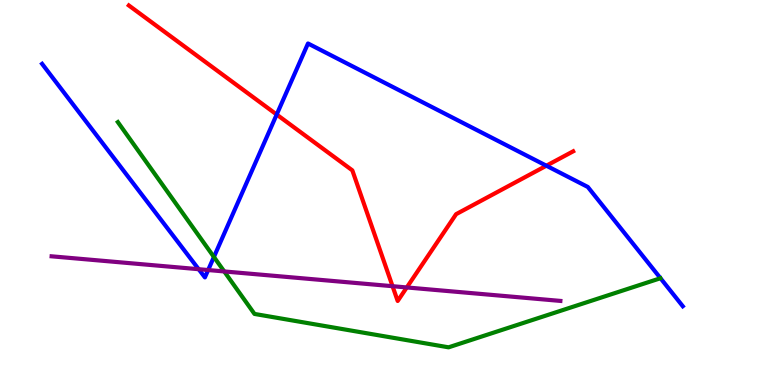[{'lines': ['blue', 'red'], 'intersections': [{'x': 3.57, 'y': 7.02}, {'x': 7.05, 'y': 5.7}]}, {'lines': ['green', 'red'], 'intersections': []}, {'lines': ['purple', 'red'], 'intersections': [{'x': 5.07, 'y': 2.57}, {'x': 5.25, 'y': 2.53}]}, {'lines': ['blue', 'green'], 'intersections': [{'x': 2.76, 'y': 3.33}]}, {'lines': ['blue', 'purple'], 'intersections': [{'x': 2.56, 'y': 3.01}, {'x': 2.69, 'y': 2.99}]}, {'lines': ['green', 'purple'], 'intersections': [{'x': 2.89, 'y': 2.95}]}]